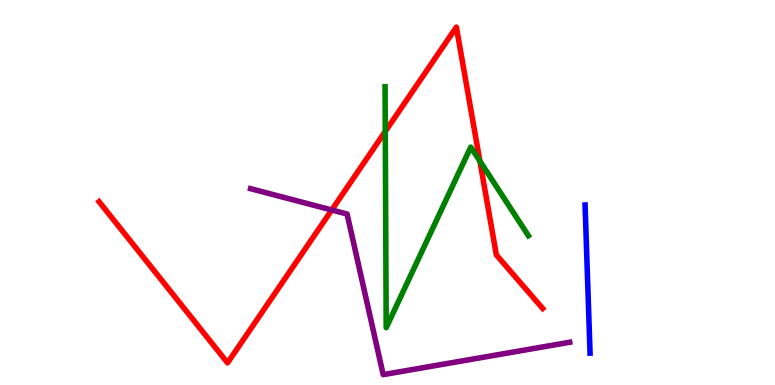[{'lines': ['blue', 'red'], 'intersections': []}, {'lines': ['green', 'red'], 'intersections': [{'x': 4.97, 'y': 6.59}, {'x': 6.19, 'y': 5.82}]}, {'lines': ['purple', 'red'], 'intersections': [{'x': 4.28, 'y': 4.55}]}, {'lines': ['blue', 'green'], 'intersections': []}, {'lines': ['blue', 'purple'], 'intersections': []}, {'lines': ['green', 'purple'], 'intersections': []}]